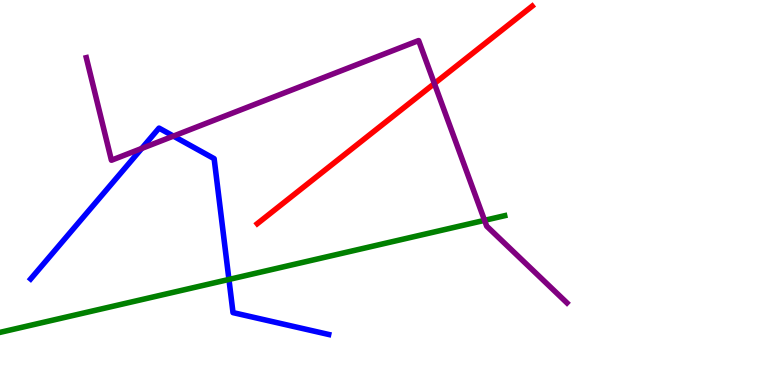[{'lines': ['blue', 'red'], 'intersections': []}, {'lines': ['green', 'red'], 'intersections': []}, {'lines': ['purple', 'red'], 'intersections': [{'x': 5.6, 'y': 7.83}]}, {'lines': ['blue', 'green'], 'intersections': [{'x': 2.95, 'y': 2.74}]}, {'lines': ['blue', 'purple'], 'intersections': [{'x': 1.83, 'y': 6.14}, {'x': 2.24, 'y': 6.47}]}, {'lines': ['green', 'purple'], 'intersections': [{'x': 6.25, 'y': 4.28}]}]